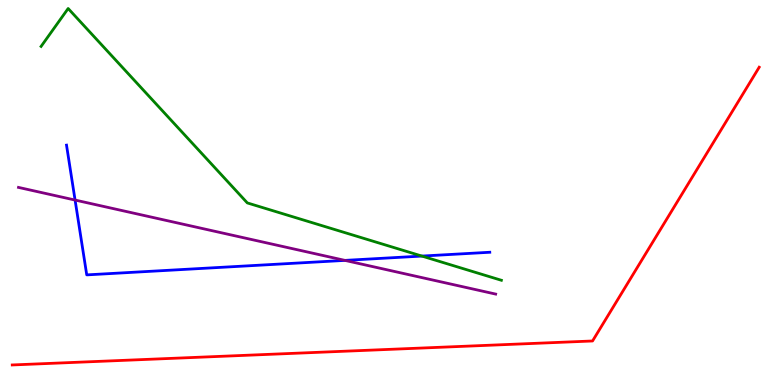[{'lines': ['blue', 'red'], 'intersections': []}, {'lines': ['green', 'red'], 'intersections': []}, {'lines': ['purple', 'red'], 'intersections': []}, {'lines': ['blue', 'green'], 'intersections': [{'x': 5.44, 'y': 3.35}]}, {'lines': ['blue', 'purple'], 'intersections': [{'x': 0.969, 'y': 4.8}, {'x': 4.45, 'y': 3.24}]}, {'lines': ['green', 'purple'], 'intersections': []}]